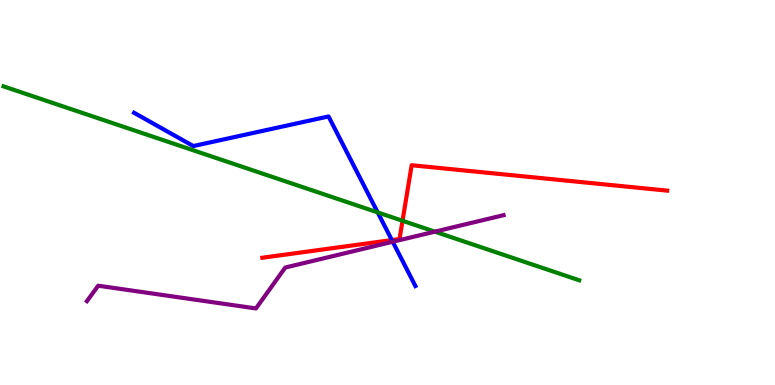[{'lines': ['blue', 'red'], 'intersections': [{'x': 5.06, 'y': 3.76}]}, {'lines': ['green', 'red'], 'intersections': [{'x': 5.19, 'y': 4.27}]}, {'lines': ['purple', 'red'], 'intersections': []}, {'lines': ['blue', 'green'], 'intersections': [{'x': 4.87, 'y': 4.48}]}, {'lines': ['blue', 'purple'], 'intersections': [{'x': 5.07, 'y': 3.72}]}, {'lines': ['green', 'purple'], 'intersections': [{'x': 5.61, 'y': 3.98}]}]